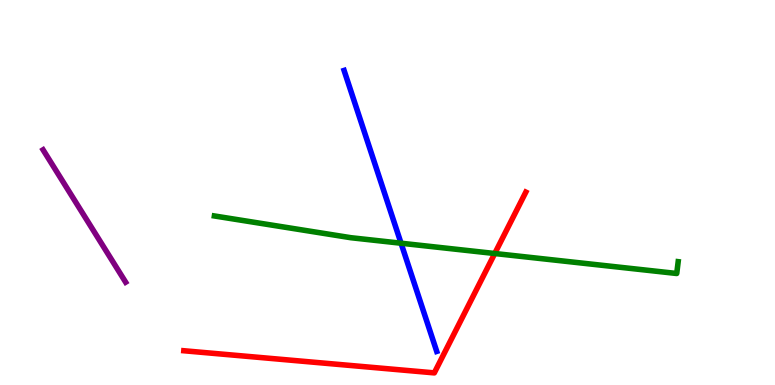[{'lines': ['blue', 'red'], 'intersections': []}, {'lines': ['green', 'red'], 'intersections': [{'x': 6.38, 'y': 3.42}]}, {'lines': ['purple', 'red'], 'intersections': []}, {'lines': ['blue', 'green'], 'intersections': [{'x': 5.17, 'y': 3.68}]}, {'lines': ['blue', 'purple'], 'intersections': []}, {'lines': ['green', 'purple'], 'intersections': []}]